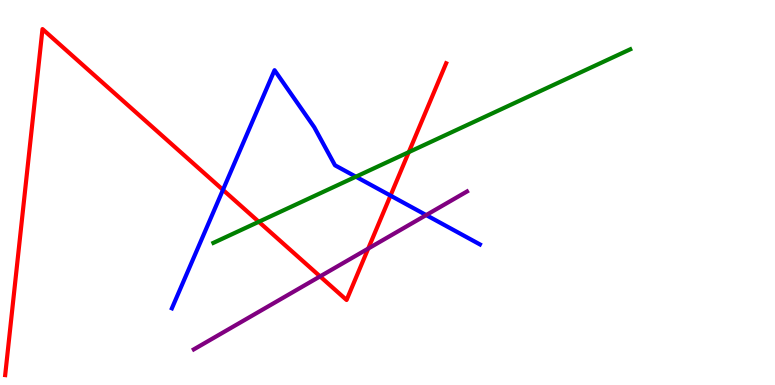[{'lines': ['blue', 'red'], 'intersections': [{'x': 2.88, 'y': 5.07}, {'x': 5.04, 'y': 4.92}]}, {'lines': ['green', 'red'], 'intersections': [{'x': 3.34, 'y': 4.24}, {'x': 5.27, 'y': 6.05}]}, {'lines': ['purple', 'red'], 'intersections': [{'x': 4.13, 'y': 2.82}, {'x': 4.75, 'y': 3.54}]}, {'lines': ['blue', 'green'], 'intersections': [{'x': 4.59, 'y': 5.41}]}, {'lines': ['blue', 'purple'], 'intersections': [{'x': 5.5, 'y': 4.41}]}, {'lines': ['green', 'purple'], 'intersections': []}]